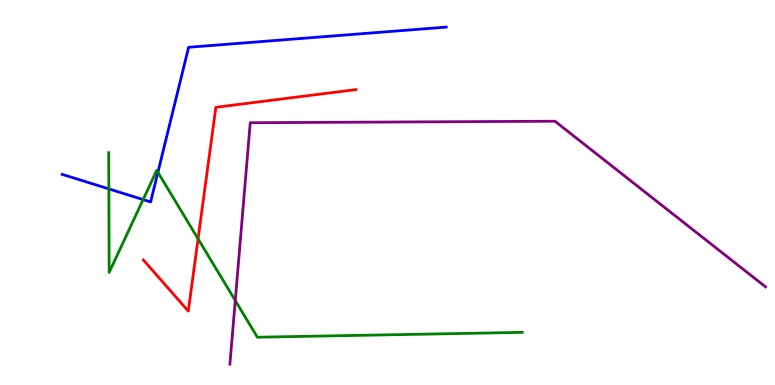[{'lines': ['blue', 'red'], 'intersections': []}, {'lines': ['green', 'red'], 'intersections': [{'x': 2.56, 'y': 3.8}]}, {'lines': ['purple', 'red'], 'intersections': []}, {'lines': ['blue', 'green'], 'intersections': [{'x': 1.4, 'y': 5.09}, {'x': 1.85, 'y': 4.82}, {'x': 2.04, 'y': 5.53}]}, {'lines': ['blue', 'purple'], 'intersections': []}, {'lines': ['green', 'purple'], 'intersections': [{'x': 3.04, 'y': 2.19}]}]